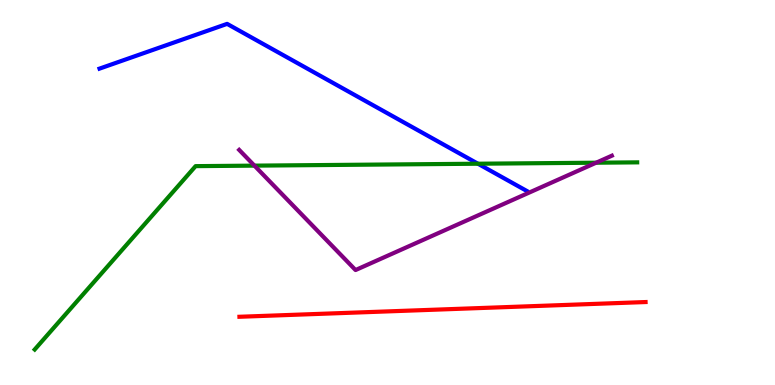[{'lines': ['blue', 'red'], 'intersections': []}, {'lines': ['green', 'red'], 'intersections': []}, {'lines': ['purple', 'red'], 'intersections': []}, {'lines': ['blue', 'green'], 'intersections': [{'x': 6.17, 'y': 5.75}]}, {'lines': ['blue', 'purple'], 'intersections': []}, {'lines': ['green', 'purple'], 'intersections': [{'x': 3.28, 'y': 5.7}, {'x': 7.69, 'y': 5.77}]}]